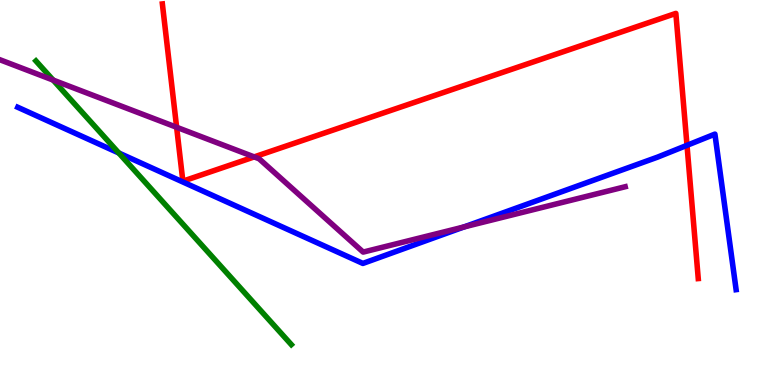[{'lines': ['blue', 'red'], 'intersections': [{'x': 8.86, 'y': 6.23}]}, {'lines': ['green', 'red'], 'intersections': []}, {'lines': ['purple', 'red'], 'intersections': [{'x': 2.28, 'y': 6.69}, {'x': 3.28, 'y': 5.92}]}, {'lines': ['blue', 'green'], 'intersections': [{'x': 1.53, 'y': 6.03}]}, {'lines': ['blue', 'purple'], 'intersections': [{'x': 5.99, 'y': 4.11}]}, {'lines': ['green', 'purple'], 'intersections': [{'x': 0.686, 'y': 7.92}]}]